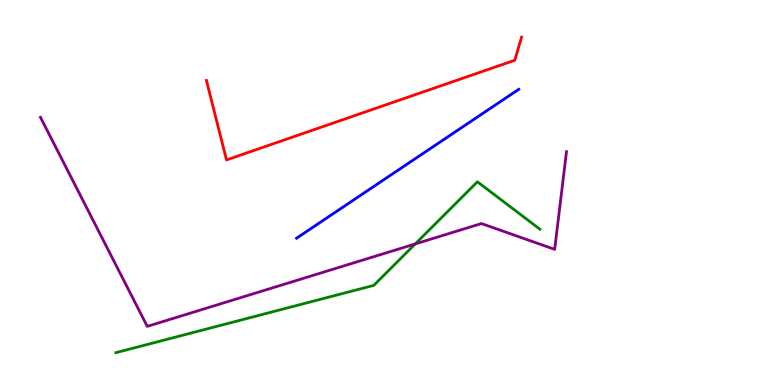[{'lines': ['blue', 'red'], 'intersections': []}, {'lines': ['green', 'red'], 'intersections': []}, {'lines': ['purple', 'red'], 'intersections': []}, {'lines': ['blue', 'green'], 'intersections': []}, {'lines': ['blue', 'purple'], 'intersections': []}, {'lines': ['green', 'purple'], 'intersections': [{'x': 5.36, 'y': 3.66}]}]